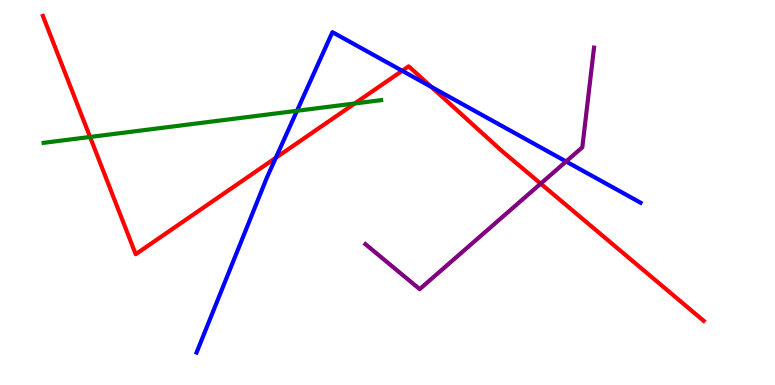[{'lines': ['blue', 'red'], 'intersections': [{'x': 3.56, 'y': 5.9}, {'x': 5.19, 'y': 8.16}, {'x': 5.57, 'y': 7.74}]}, {'lines': ['green', 'red'], 'intersections': [{'x': 1.16, 'y': 6.44}, {'x': 4.58, 'y': 7.31}]}, {'lines': ['purple', 'red'], 'intersections': [{'x': 6.98, 'y': 5.23}]}, {'lines': ['blue', 'green'], 'intersections': [{'x': 3.83, 'y': 7.12}]}, {'lines': ['blue', 'purple'], 'intersections': [{'x': 7.3, 'y': 5.81}]}, {'lines': ['green', 'purple'], 'intersections': []}]